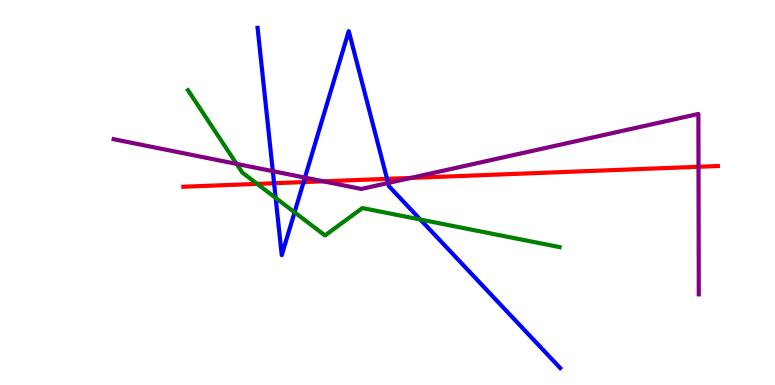[{'lines': ['blue', 'red'], 'intersections': [{'x': 3.54, 'y': 5.24}, {'x': 3.92, 'y': 5.27}, {'x': 4.99, 'y': 5.35}]}, {'lines': ['green', 'red'], 'intersections': [{'x': 3.32, 'y': 5.22}]}, {'lines': ['purple', 'red'], 'intersections': [{'x': 4.17, 'y': 5.29}, {'x': 5.3, 'y': 5.38}, {'x': 9.01, 'y': 5.67}]}, {'lines': ['blue', 'green'], 'intersections': [{'x': 3.56, 'y': 4.86}, {'x': 3.8, 'y': 4.49}, {'x': 5.42, 'y': 4.3}]}, {'lines': ['blue', 'purple'], 'intersections': [{'x': 3.52, 'y': 5.55}, {'x': 3.93, 'y': 5.39}, {'x': 5.01, 'y': 5.25}]}, {'lines': ['green', 'purple'], 'intersections': [{'x': 3.05, 'y': 5.74}]}]